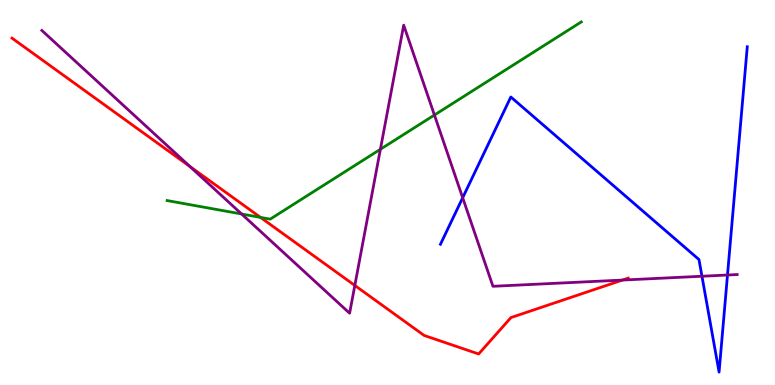[{'lines': ['blue', 'red'], 'intersections': []}, {'lines': ['green', 'red'], 'intersections': [{'x': 3.36, 'y': 4.35}]}, {'lines': ['purple', 'red'], 'intersections': [{'x': 2.45, 'y': 5.68}, {'x': 4.58, 'y': 2.59}, {'x': 8.03, 'y': 2.73}]}, {'lines': ['blue', 'green'], 'intersections': []}, {'lines': ['blue', 'purple'], 'intersections': [{'x': 5.97, 'y': 4.86}, {'x': 9.06, 'y': 2.82}, {'x': 9.39, 'y': 2.86}]}, {'lines': ['green', 'purple'], 'intersections': [{'x': 3.12, 'y': 4.44}, {'x': 4.91, 'y': 6.12}, {'x': 5.61, 'y': 7.01}]}]